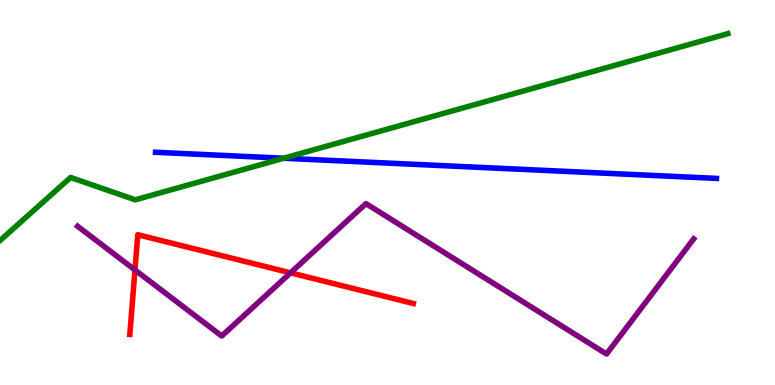[{'lines': ['blue', 'red'], 'intersections': []}, {'lines': ['green', 'red'], 'intersections': []}, {'lines': ['purple', 'red'], 'intersections': [{'x': 1.74, 'y': 2.99}, {'x': 3.75, 'y': 2.91}]}, {'lines': ['blue', 'green'], 'intersections': [{'x': 3.66, 'y': 5.89}]}, {'lines': ['blue', 'purple'], 'intersections': []}, {'lines': ['green', 'purple'], 'intersections': []}]